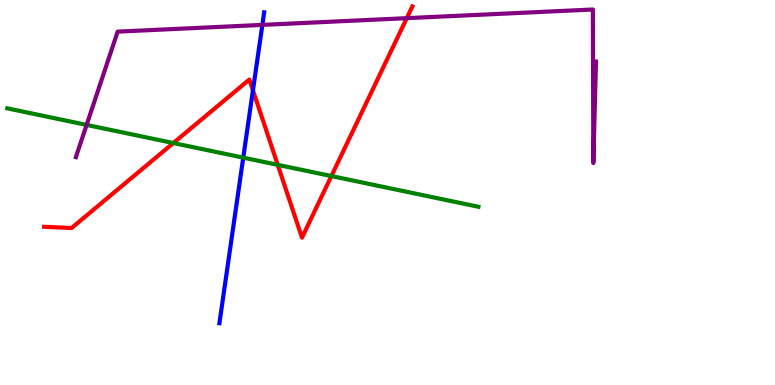[{'lines': ['blue', 'red'], 'intersections': [{'x': 3.26, 'y': 7.65}]}, {'lines': ['green', 'red'], 'intersections': [{'x': 2.24, 'y': 6.28}, {'x': 3.58, 'y': 5.72}, {'x': 4.28, 'y': 5.43}]}, {'lines': ['purple', 'red'], 'intersections': [{'x': 5.25, 'y': 9.53}]}, {'lines': ['blue', 'green'], 'intersections': [{'x': 3.14, 'y': 5.91}]}, {'lines': ['blue', 'purple'], 'intersections': [{'x': 3.39, 'y': 9.35}]}, {'lines': ['green', 'purple'], 'intersections': [{'x': 1.12, 'y': 6.76}]}]